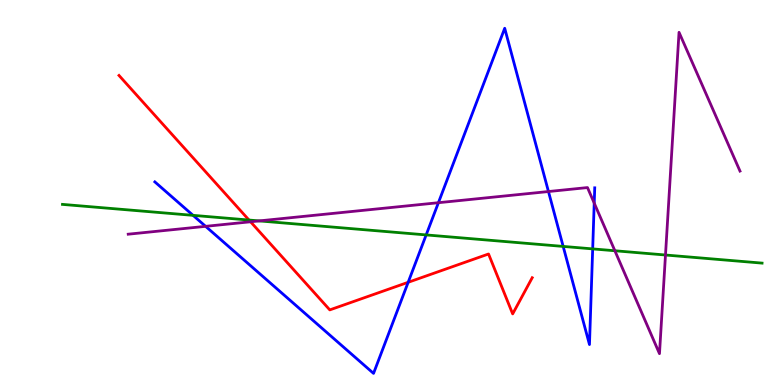[{'lines': ['blue', 'red'], 'intersections': [{'x': 5.27, 'y': 2.67}]}, {'lines': ['green', 'red'], 'intersections': [{'x': 3.21, 'y': 4.28}]}, {'lines': ['purple', 'red'], 'intersections': [{'x': 3.23, 'y': 4.24}]}, {'lines': ['blue', 'green'], 'intersections': [{'x': 2.49, 'y': 4.41}, {'x': 5.5, 'y': 3.9}, {'x': 7.27, 'y': 3.6}, {'x': 7.65, 'y': 3.54}]}, {'lines': ['blue', 'purple'], 'intersections': [{'x': 2.65, 'y': 4.12}, {'x': 5.66, 'y': 4.73}, {'x': 7.08, 'y': 5.03}, {'x': 7.67, 'y': 4.72}]}, {'lines': ['green', 'purple'], 'intersections': [{'x': 3.34, 'y': 4.26}, {'x': 7.93, 'y': 3.49}, {'x': 8.59, 'y': 3.38}]}]